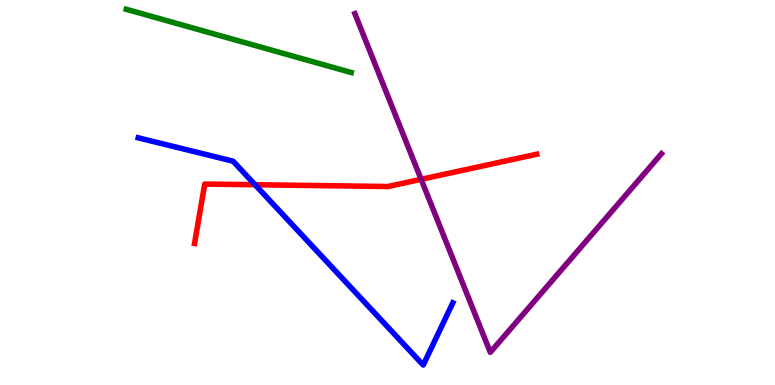[{'lines': ['blue', 'red'], 'intersections': [{'x': 3.29, 'y': 5.2}]}, {'lines': ['green', 'red'], 'intersections': []}, {'lines': ['purple', 'red'], 'intersections': [{'x': 5.43, 'y': 5.34}]}, {'lines': ['blue', 'green'], 'intersections': []}, {'lines': ['blue', 'purple'], 'intersections': []}, {'lines': ['green', 'purple'], 'intersections': []}]